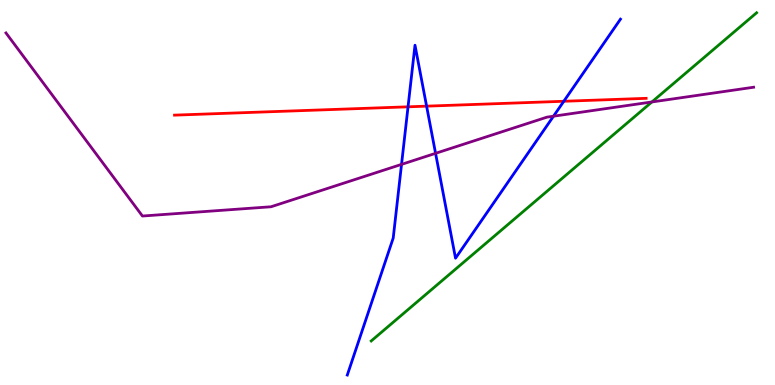[{'lines': ['blue', 'red'], 'intersections': [{'x': 5.26, 'y': 7.23}, {'x': 5.5, 'y': 7.24}, {'x': 7.27, 'y': 7.37}]}, {'lines': ['green', 'red'], 'intersections': []}, {'lines': ['purple', 'red'], 'intersections': []}, {'lines': ['blue', 'green'], 'intersections': []}, {'lines': ['blue', 'purple'], 'intersections': [{'x': 5.18, 'y': 5.73}, {'x': 5.62, 'y': 6.02}, {'x': 7.14, 'y': 6.98}]}, {'lines': ['green', 'purple'], 'intersections': [{'x': 8.41, 'y': 7.35}]}]